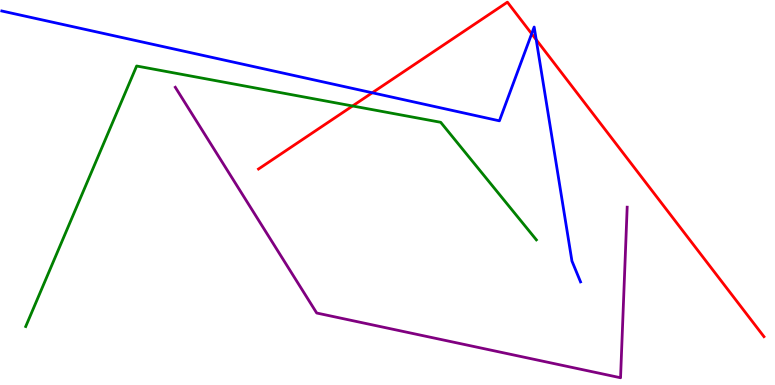[{'lines': ['blue', 'red'], 'intersections': [{'x': 4.8, 'y': 7.59}, {'x': 6.86, 'y': 9.12}, {'x': 6.92, 'y': 8.97}]}, {'lines': ['green', 'red'], 'intersections': [{'x': 4.55, 'y': 7.25}]}, {'lines': ['purple', 'red'], 'intersections': []}, {'lines': ['blue', 'green'], 'intersections': []}, {'lines': ['blue', 'purple'], 'intersections': []}, {'lines': ['green', 'purple'], 'intersections': []}]